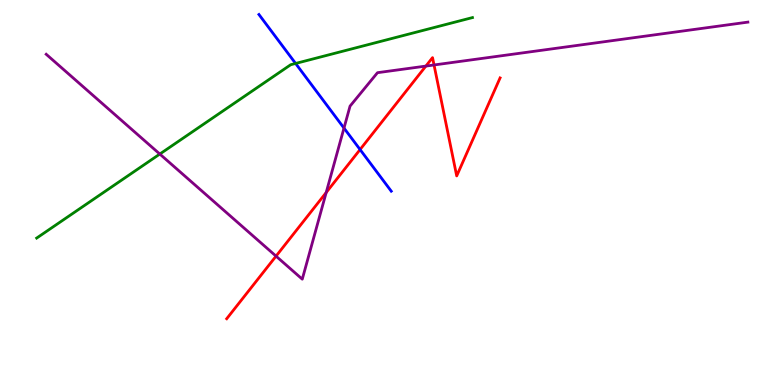[{'lines': ['blue', 'red'], 'intersections': [{'x': 4.65, 'y': 6.12}]}, {'lines': ['green', 'red'], 'intersections': []}, {'lines': ['purple', 'red'], 'intersections': [{'x': 3.56, 'y': 3.35}, {'x': 4.21, 'y': 5.0}, {'x': 5.5, 'y': 8.28}, {'x': 5.6, 'y': 8.31}]}, {'lines': ['blue', 'green'], 'intersections': [{'x': 3.81, 'y': 8.35}]}, {'lines': ['blue', 'purple'], 'intersections': [{'x': 4.44, 'y': 6.67}]}, {'lines': ['green', 'purple'], 'intersections': [{'x': 2.06, 'y': 6.0}]}]